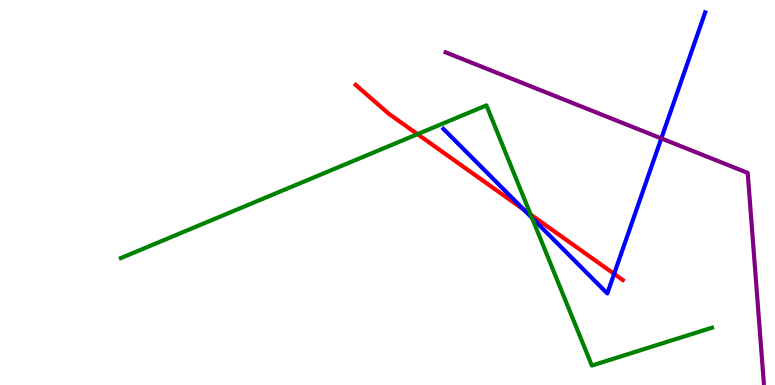[{'lines': ['blue', 'red'], 'intersections': [{'x': 6.76, 'y': 4.55}, {'x': 7.92, 'y': 2.89}]}, {'lines': ['green', 'red'], 'intersections': [{'x': 5.39, 'y': 6.52}, {'x': 6.85, 'y': 4.43}]}, {'lines': ['purple', 'red'], 'intersections': []}, {'lines': ['blue', 'green'], 'intersections': [{'x': 6.86, 'y': 4.34}]}, {'lines': ['blue', 'purple'], 'intersections': [{'x': 8.53, 'y': 6.4}]}, {'lines': ['green', 'purple'], 'intersections': []}]